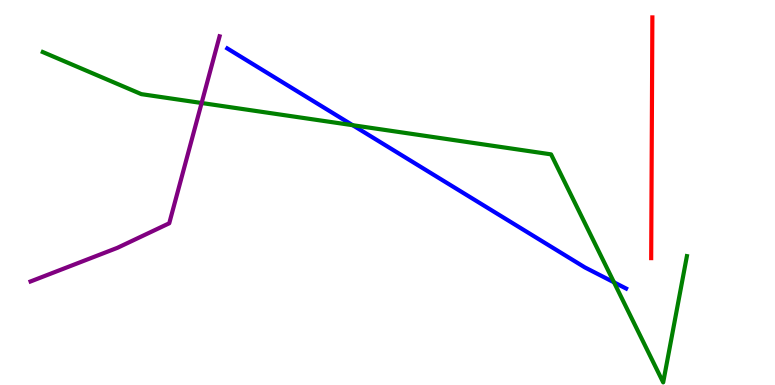[{'lines': ['blue', 'red'], 'intersections': []}, {'lines': ['green', 'red'], 'intersections': []}, {'lines': ['purple', 'red'], 'intersections': []}, {'lines': ['blue', 'green'], 'intersections': [{'x': 4.55, 'y': 6.75}, {'x': 7.92, 'y': 2.67}]}, {'lines': ['blue', 'purple'], 'intersections': []}, {'lines': ['green', 'purple'], 'intersections': [{'x': 2.6, 'y': 7.32}]}]